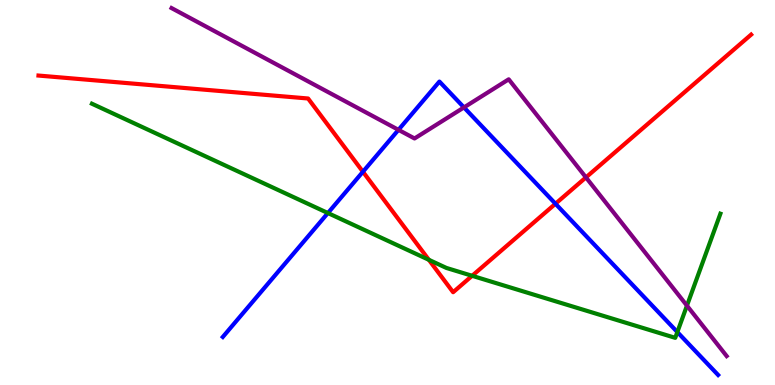[{'lines': ['blue', 'red'], 'intersections': [{'x': 4.68, 'y': 5.54}, {'x': 7.17, 'y': 4.71}]}, {'lines': ['green', 'red'], 'intersections': [{'x': 5.53, 'y': 3.25}, {'x': 6.09, 'y': 2.84}]}, {'lines': ['purple', 'red'], 'intersections': [{'x': 7.56, 'y': 5.39}]}, {'lines': ['blue', 'green'], 'intersections': [{'x': 4.23, 'y': 4.47}, {'x': 8.74, 'y': 1.38}]}, {'lines': ['blue', 'purple'], 'intersections': [{'x': 5.14, 'y': 6.63}, {'x': 5.99, 'y': 7.21}]}, {'lines': ['green', 'purple'], 'intersections': [{'x': 8.86, 'y': 2.06}]}]